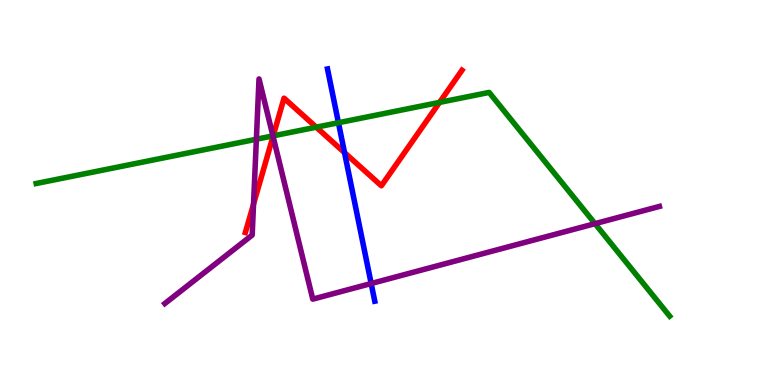[{'lines': ['blue', 'red'], 'intersections': [{'x': 4.45, 'y': 6.04}]}, {'lines': ['green', 'red'], 'intersections': [{'x': 3.52, 'y': 6.47}, {'x': 4.08, 'y': 6.7}, {'x': 5.67, 'y': 7.34}]}, {'lines': ['purple', 'red'], 'intersections': [{'x': 3.27, 'y': 4.7}, {'x': 3.52, 'y': 6.46}]}, {'lines': ['blue', 'green'], 'intersections': [{'x': 4.37, 'y': 6.81}]}, {'lines': ['blue', 'purple'], 'intersections': [{'x': 4.79, 'y': 2.64}]}, {'lines': ['green', 'purple'], 'intersections': [{'x': 3.31, 'y': 6.38}, {'x': 3.52, 'y': 6.47}, {'x': 7.68, 'y': 4.19}]}]